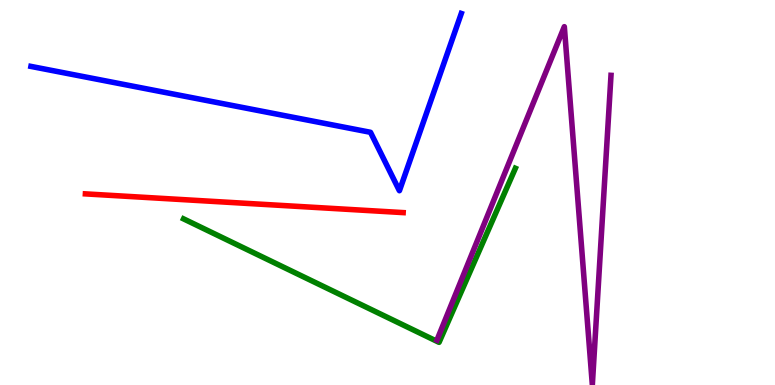[{'lines': ['blue', 'red'], 'intersections': []}, {'lines': ['green', 'red'], 'intersections': []}, {'lines': ['purple', 'red'], 'intersections': []}, {'lines': ['blue', 'green'], 'intersections': []}, {'lines': ['blue', 'purple'], 'intersections': []}, {'lines': ['green', 'purple'], 'intersections': []}]